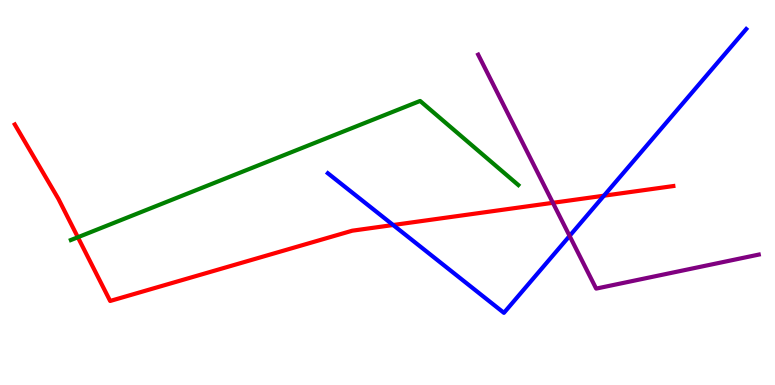[{'lines': ['blue', 'red'], 'intersections': [{'x': 5.07, 'y': 4.16}, {'x': 7.79, 'y': 4.92}]}, {'lines': ['green', 'red'], 'intersections': [{'x': 1.0, 'y': 3.84}]}, {'lines': ['purple', 'red'], 'intersections': [{'x': 7.13, 'y': 4.73}]}, {'lines': ['blue', 'green'], 'intersections': []}, {'lines': ['blue', 'purple'], 'intersections': [{'x': 7.35, 'y': 3.87}]}, {'lines': ['green', 'purple'], 'intersections': []}]